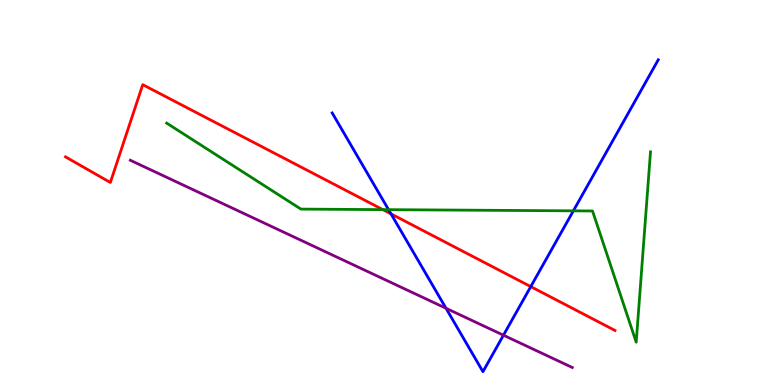[{'lines': ['blue', 'red'], 'intersections': [{'x': 5.05, 'y': 4.44}, {'x': 6.85, 'y': 2.56}]}, {'lines': ['green', 'red'], 'intersections': [{'x': 4.94, 'y': 4.56}]}, {'lines': ['purple', 'red'], 'intersections': []}, {'lines': ['blue', 'green'], 'intersections': [{'x': 5.01, 'y': 4.55}, {'x': 7.4, 'y': 4.52}]}, {'lines': ['blue', 'purple'], 'intersections': [{'x': 5.75, 'y': 1.99}, {'x': 6.5, 'y': 1.29}]}, {'lines': ['green', 'purple'], 'intersections': []}]